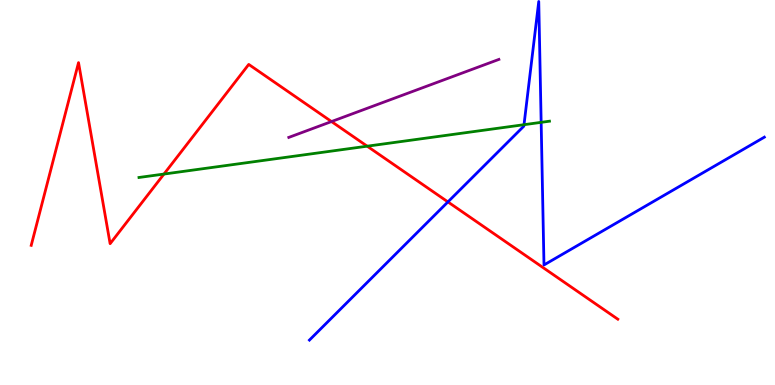[{'lines': ['blue', 'red'], 'intersections': [{'x': 5.78, 'y': 4.76}]}, {'lines': ['green', 'red'], 'intersections': [{'x': 2.12, 'y': 5.48}, {'x': 4.74, 'y': 6.2}]}, {'lines': ['purple', 'red'], 'intersections': [{'x': 4.28, 'y': 6.84}]}, {'lines': ['blue', 'green'], 'intersections': [{'x': 6.76, 'y': 6.76}, {'x': 6.98, 'y': 6.82}]}, {'lines': ['blue', 'purple'], 'intersections': []}, {'lines': ['green', 'purple'], 'intersections': []}]